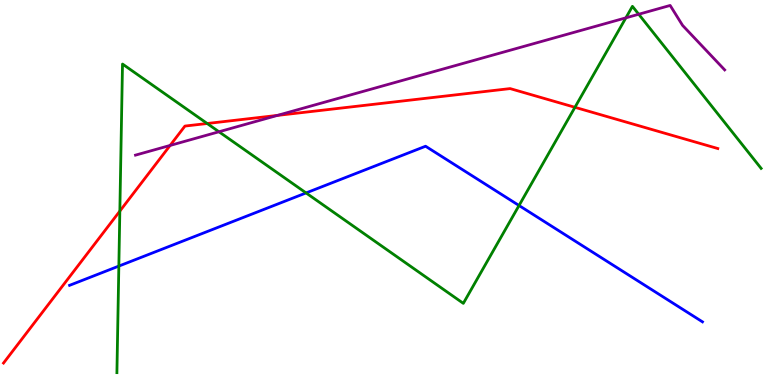[{'lines': ['blue', 'red'], 'intersections': []}, {'lines': ['green', 'red'], 'intersections': [{'x': 1.55, 'y': 4.52}, {'x': 2.67, 'y': 6.79}, {'x': 7.42, 'y': 7.21}]}, {'lines': ['purple', 'red'], 'intersections': [{'x': 2.19, 'y': 6.22}, {'x': 3.58, 'y': 7.0}]}, {'lines': ['blue', 'green'], 'intersections': [{'x': 1.53, 'y': 3.09}, {'x': 3.95, 'y': 4.99}, {'x': 6.7, 'y': 4.66}]}, {'lines': ['blue', 'purple'], 'intersections': []}, {'lines': ['green', 'purple'], 'intersections': [{'x': 2.83, 'y': 6.58}, {'x': 8.08, 'y': 9.54}, {'x': 8.24, 'y': 9.63}]}]